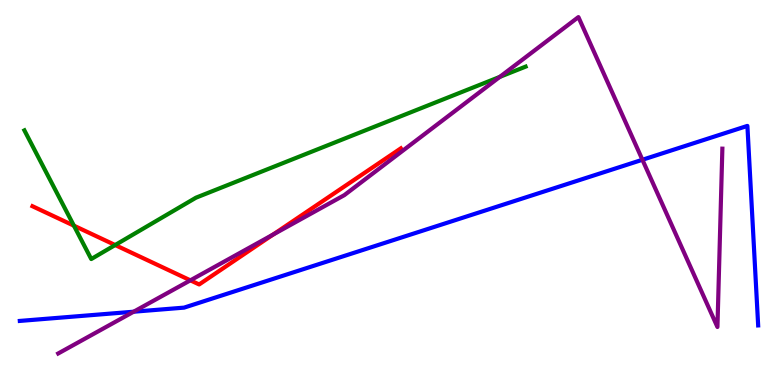[{'lines': ['blue', 'red'], 'intersections': []}, {'lines': ['green', 'red'], 'intersections': [{'x': 0.954, 'y': 4.14}, {'x': 1.49, 'y': 3.64}]}, {'lines': ['purple', 'red'], 'intersections': [{'x': 2.46, 'y': 2.72}, {'x': 3.52, 'y': 3.91}]}, {'lines': ['blue', 'green'], 'intersections': []}, {'lines': ['blue', 'purple'], 'intersections': [{'x': 1.72, 'y': 1.9}, {'x': 8.29, 'y': 5.85}]}, {'lines': ['green', 'purple'], 'intersections': [{'x': 6.45, 'y': 8.0}]}]